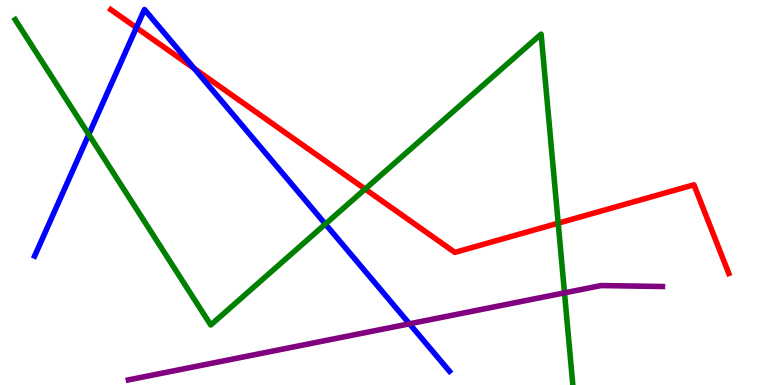[{'lines': ['blue', 'red'], 'intersections': [{'x': 1.76, 'y': 9.28}, {'x': 2.51, 'y': 8.22}]}, {'lines': ['green', 'red'], 'intersections': [{'x': 4.71, 'y': 5.09}, {'x': 7.2, 'y': 4.2}]}, {'lines': ['purple', 'red'], 'intersections': []}, {'lines': ['blue', 'green'], 'intersections': [{'x': 1.15, 'y': 6.51}, {'x': 4.2, 'y': 4.18}]}, {'lines': ['blue', 'purple'], 'intersections': [{'x': 5.28, 'y': 1.59}]}, {'lines': ['green', 'purple'], 'intersections': [{'x': 7.28, 'y': 2.39}]}]